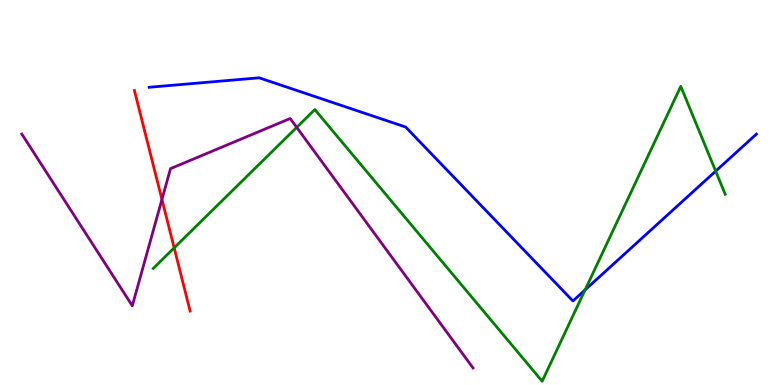[{'lines': ['blue', 'red'], 'intersections': []}, {'lines': ['green', 'red'], 'intersections': [{'x': 2.25, 'y': 3.56}]}, {'lines': ['purple', 'red'], 'intersections': [{'x': 2.09, 'y': 4.82}]}, {'lines': ['blue', 'green'], 'intersections': [{'x': 7.55, 'y': 2.47}, {'x': 9.23, 'y': 5.55}]}, {'lines': ['blue', 'purple'], 'intersections': []}, {'lines': ['green', 'purple'], 'intersections': [{'x': 3.83, 'y': 6.69}]}]